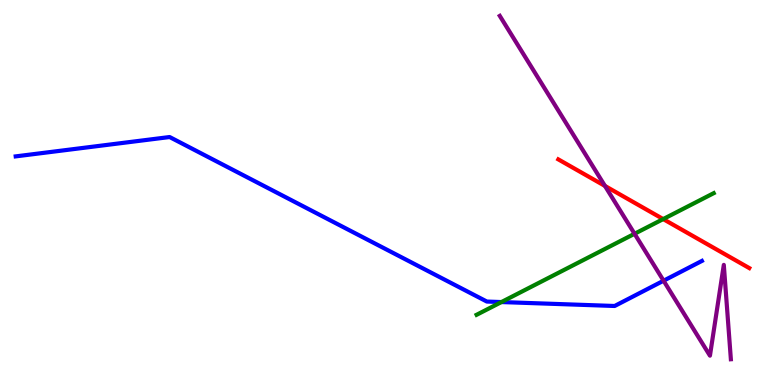[{'lines': ['blue', 'red'], 'intersections': []}, {'lines': ['green', 'red'], 'intersections': [{'x': 8.56, 'y': 4.31}]}, {'lines': ['purple', 'red'], 'intersections': [{'x': 7.81, 'y': 5.17}]}, {'lines': ['blue', 'green'], 'intersections': [{'x': 6.47, 'y': 2.15}]}, {'lines': ['blue', 'purple'], 'intersections': [{'x': 8.56, 'y': 2.71}]}, {'lines': ['green', 'purple'], 'intersections': [{'x': 8.19, 'y': 3.93}]}]